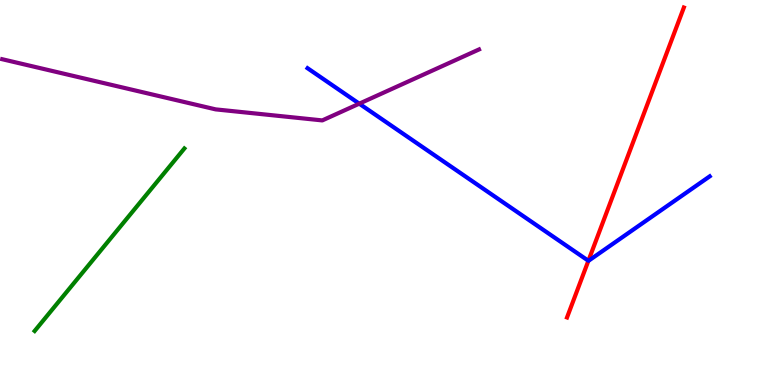[{'lines': ['blue', 'red'], 'intersections': [{'x': 7.59, 'y': 3.23}]}, {'lines': ['green', 'red'], 'intersections': []}, {'lines': ['purple', 'red'], 'intersections': []}, {'lines': ['blue', 'green'], 'intersections': []}, {'lines': ['blue', 'purple'], 'intersections': [{'x': 4.64, 'y': 7.31}]}, {'lines': ['green', 'purple'], 'intersections': []}]